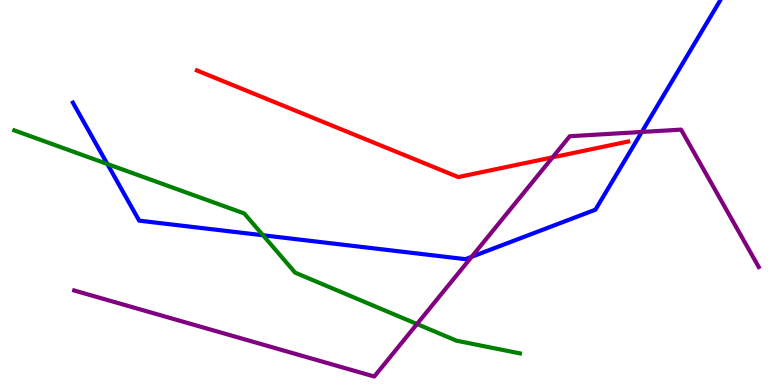[{'lines': ['blue', 'red'], 'intersections': []}, {'lines': ['green', 'red'], 'intersections': []}, {'lines': ['purple', 'red'], 'intersections': [{'x': 7.13, 'y': 5.91}]}, {'lines': ['blue', 'green'], 'intersections': [{'x': 1.39, 'y': 5.74}, {'x': 3.39, 'y': 3.89}]}, {'lines': ['blue', 'purple'], 'intersections': [{'x': 6.09, 'y': 3.33}, {'x': 8.28, 'y': 6.57}]}, {'lines': ['green', 'purple'], 'intersections': [{'x': 5.38, 'y': 1.58}]}]